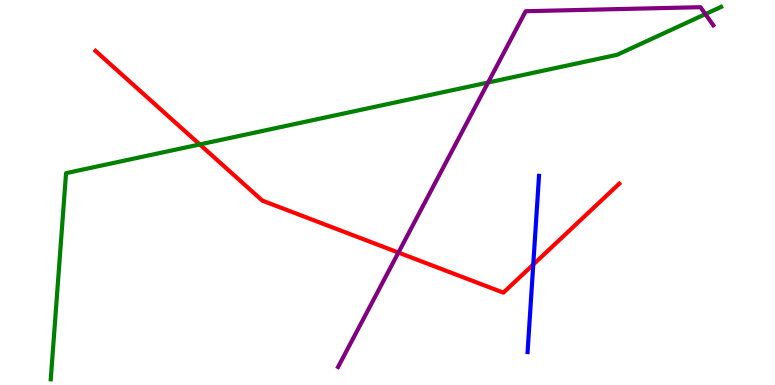[{'lines': ['blue', 'red'], 'intersections': [{'x': 6.88, 'y': 3.13}]}, {'lines': ['green', 'red'], 'intersections': [{'x': 2.58, 'y': 6.25}]}, {'lines': ['purple', 'red'], 'intersections': [{'x': 5.14, 'y': 3.44}]}, {'lines': ['blue', 'green'], 'intersections': []}, {'lines': ['blue', 'purple'], 'intersections': []}, {'lines': ['green', 'purple'], 'intersections': [{'x': 6.3, 'y': 7.86}, {'x': 9.1, 'y': 9.63}]}]